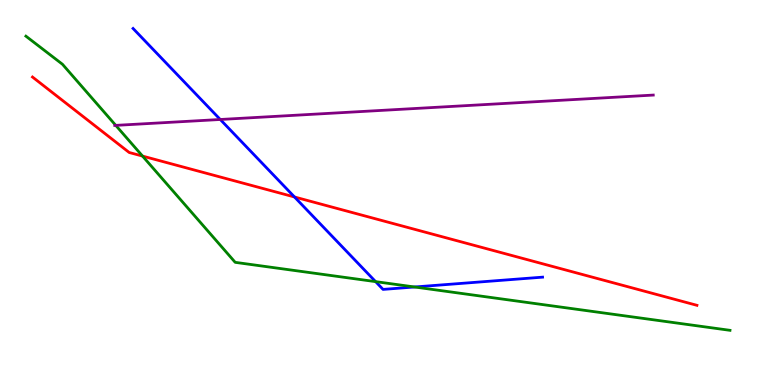[{'lines': ['blue', 'red'], 'intersections': [{'x': 3.8, 'y': 4.88}]}, {'lines': ['green', 'red'], 'intersections': [{'x': 1.84, 'y': 5.95}]}, {'lines': ['purple', 'red'], 'intersections': []}, {'lines': ['blue', 'green'], 'intersections': [{'x': 4.85, 'y': 2.68}, {'x': 5.35, 'y': 2.55}]}, {'lines': ['blue', 'purple'], 'intersections': [{'x': 2.84, 'y': 6.9}]}, {'lines': ['green', 'purple'], 'intersections': [{'x': 1.49, 'y': 6.74}]}]